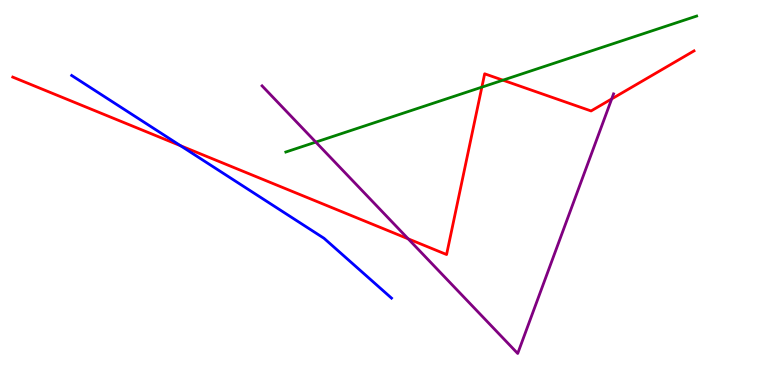[{'lines': ['blue', 'red'], 'intersections': [{'x': 2.33, 'y': 6.21}]}, {'lines': ['green', 'red'], 'intersections': [{'x': 6.22, 'y': 7.74}, {'x': 6.49, 'y': 7.92}]}, {'lines': ['purple', 'red'], 'intersections': [{'x': 5.27, 'y': 3.8}, {'x': 7.89, 'y': 7.43}]}, {'lines': ['blue', 'green'], 'intersections': []}, {'lines': ['blue', 'purple'], 'intersections': []}, {'lines': ['green', 'purple'], 'intersections': [{'x': 4.07, 'y': 6.31}]}]